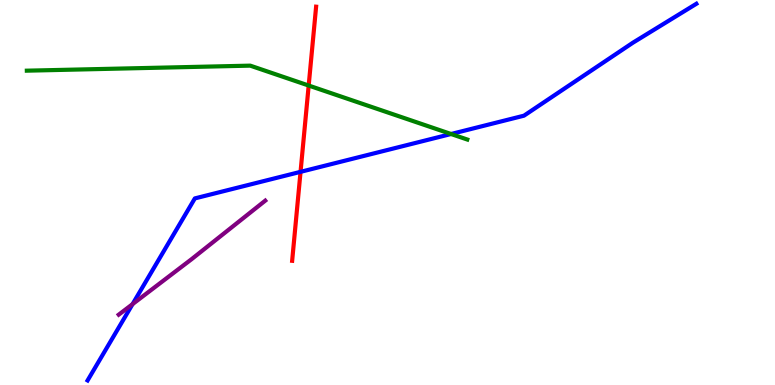[{'lines': ['blue', 'red'], 'intersections': [{'x': 3.88, 'y': 5.54}]}, {'lines': ['green', 'red'], 'intersections': [{'x': 3.98, 'y': 7.78}]}, {'lines': ['purple', 'red'], 'intersections': []}, {'lines': ['blue', 'green'], 'intersections': [{'x': 5.82, 'y': 6.52}]}, {'lines': ['blue', 'purple'], 'intersections': [{'x': 1.71, 'y': 2.1}]}, {'lines': ['green', 'purple'], 'intersections': []}]